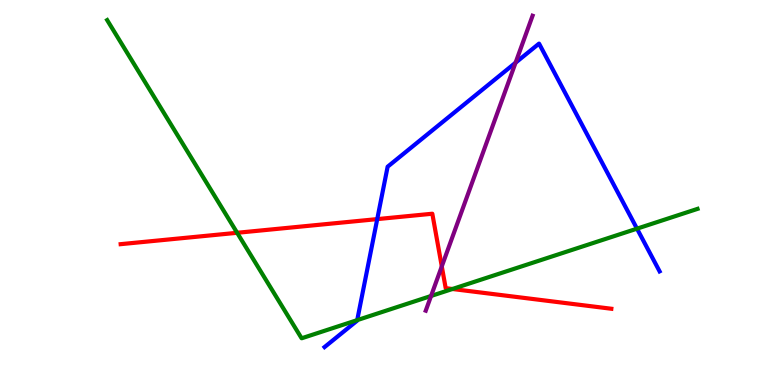[{'lines': ['blue', 'red'], 'intersections': [{'x': 4.87, 'y': 4.31}]}, {'lines': ['green', 'red'], 'intersections': [{'x': 3.06, 'y': 3.95}, {'x': 5.84, 'y': 2.49}]}, {'lines': ['purple', 'red'], 'intersections': [{'x': 5.7, 'y': 3.08}]}, {'lines': ['blue', 'green'], 'intersections': [{'x': 4.61, 'y': 1.69}, {'x': 8.22, 'y': 4.06}]}, {'lines': ['blue', 'purple'], 'intersections': [{'x': 6.65, 'y': 8.37}]}, {'lines': ['green', 'purple'], 'intersections': [{'x': 5.56, 'y': 2.31}]}]